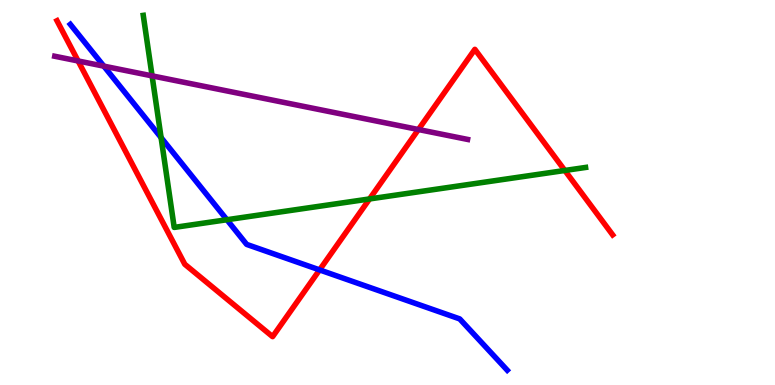[{'lines': ['blue', 'red'], 'intersections': [{'x': 4.12, 'y': 2.99}]}, {'lines': ['green', 'red'], 'intersections': [{'x': 4.77, 'y': 4.83}, {'x': 7.29, 'y': 5.57}]}, {'lines': ['purple', 'red'], 'intersections': [{'x': 1.01, 'y': 8.42}, {'x': 5.4, 'y': 6.64}]}, {'lines': ['blue', 'green'], 'intersections': [{'x': 2.08, 'y': 6.43}, {'x': 2.93, 'y': 4.29}]}, {'lines': ['blue', 'purple'], 'intersections': [{'x': 1.34, 'y': 8.28}]}, {'lines': ['green', 'purple'], 'intersections': [{'x': 1.96, 'y': 8.03}]}]